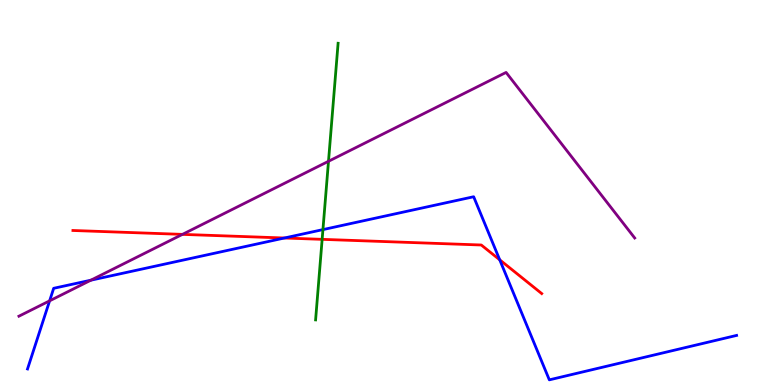[{'lines': ['blue', 'red'], 'intersections': [{'x': 3.67, 'y': 3.82}, {'x': 6.45, 'y': 3.25}]}, {'lines': ['green', 'red'], 'intersections': [{'x': 4.16, 'y': 3.78}]}, {'lines': ['purple', 'red'], 'intersections': [{'x': 2.35, 'y': 3.91}]}, {'lines': ['blue', 'green'], 'intersections': [{'x': 4.17, 'y': 4.04}]}, {'lines': ['blue', 'purple'], 'intersections': [{'x': 0.64, 'y': 2.19}, {'x': 1.17, 'y': 2.72}]}, {'lines': ['green', 'purple'], 'intersections': [{'x': 4.24, 'y': 5.81}]}]